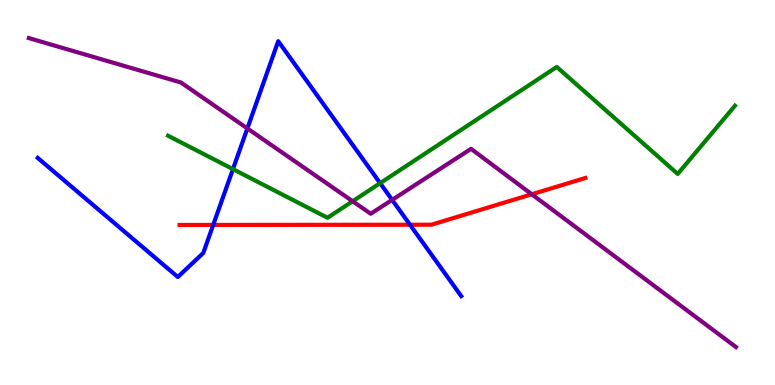[{'lines': ['blue', 'red'], 'intersections': [{'x': 2.75, 'y': 4.16}, {'x': 5.29, 'y': 4.16}]}, {'lines': ['green', 'red'], 'intersections': []}, {'lines': ['purple', 'red'], 'intersections': [{'x': 6.86, 'y': 4.95}]}, {'lines': ['blue', 'green'], 'intersections': [{'x': 3.01, 'y': 5.61}, {'x': 4.91, 'y': 5.24}]}, {'lines': ['blue', 'purple'], 'intersections': [{'x': 3.19, 'y': 6.66}, {'x': 5.06, 'y': 4.81}]}, {'lines': ['green', 'purple'], 'intersections': [{'x': 4.55, 'y': 4.77}]}]